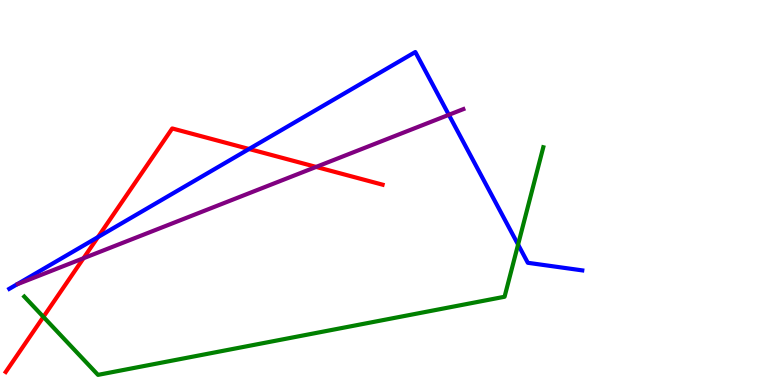[{'lines': ['blue', 'red'], 'intersections': [{'x': 1.26, 'y': 3.84}, {'x': 3.21, 'y': 6.13}]}, {'lines': ['green', 'red'], 'intersections': [{'x': 0.56, 'y': 1.77}]}, {'lines': ['purple', 'red'], 'intersections': [{'x': 1.08, 'y': 3.29}, {'x': 4.08, 'y': 5.66}]}, {'lines': ['blue', 'green'], 'intersections': [{'x': 6.68, 'y': 3.65}]}, {'lines': ['blue', 'purple'], 'intersections': [{'x': 5.79, 'y': 7.02}]}, {'lines': ['green', 'purple'], 'intersections': []}]